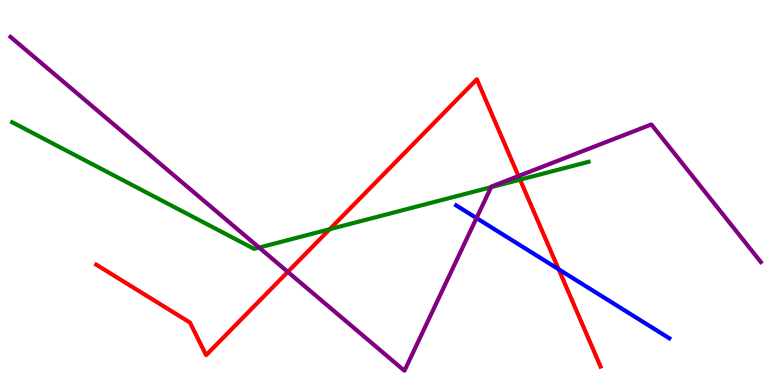[{'lines': ['blue', 'red'], 'intersections': [{'x': 7.21, 'y': 3.01}]}, {'lines': ['green', 'red'], 'intersections': [{'x': 4.25, 'y': 4.05}, {'x': 6.71, 'y': 5.33}]}, {'lines': ['purple', 'red'], 'intersections': [{'x': 3.71, 'y': 2.94}, {'x': 6.69, 'y': 5.43}]}, {'lines': ['blue', 'green'], 'intersections': []}, {'lines': ['blue', 'purple'], 'intersections': [{'x': 6.15, 'y': 4.34}]}, {'lines': ['green', 'purple'], 'intersections': [{'x': 3.34, 'y': 3.57}, {'x': 6.34, 'y': 5.14}]}]